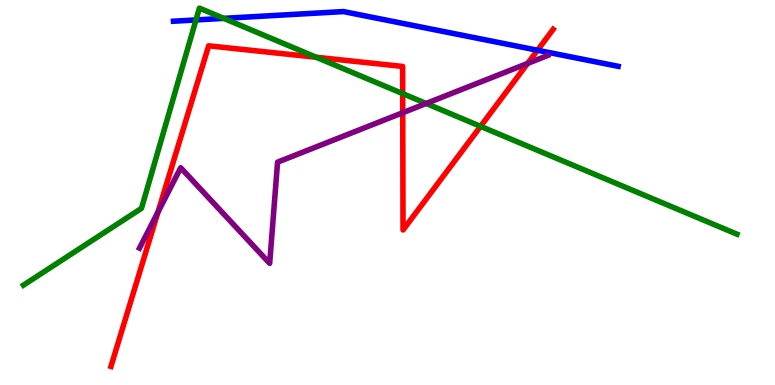[{'lines': ['blue', 'red'], 'intersections': [{'x': 6.94, 'y': 8.7}]}, {'lines': ['green', 'red'], 'intersections': [{'x': 4.08, 'y': 8.51}, {'x': 5.2, 'y': 7.57}, {'x': 6.2, 'y': 6.72}]}, {'lines': ['purple', 'red'], 'intersections': [{'x': 2.04, 'y': 4.49}, {'x': 5.2, 'y': 7.07}, {'x': 6.81, 'y': 8.35}]}, {'lines': ['blue', 'green'], 'intersections': [{'x': 2.53, 'y': 9.48}, {'x': 2.89, 'y': 9.52}]}, {'lines': ['blue', 'purple'], 'intersections': []}, {'lines': ['green', 'purple'], 'intersections': [{'x': 5.5, 'y': 7.31}]}]